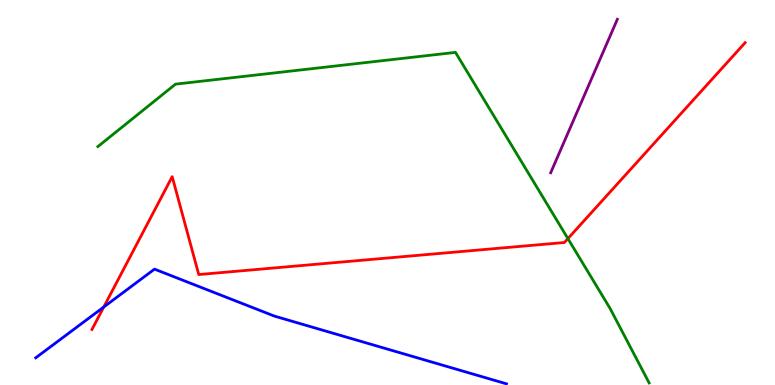[{'lines': ['blue', 'red'], 'intersections': [{'x': 1.34, 'y': 2.03}]}, {'lines': ['green', 'red'], 'intersections': [{'x': 7.33, 'y': 3.8}]}, {'lines': ['purple', 'red'], 'intersections': []}, {'lines': ['blue', 'green'], 'intersections': []}, {'lines': ['blue', 'purple'], 'intersections': []}, {'lines': ['green', 'purple'], 'intersections': []}]